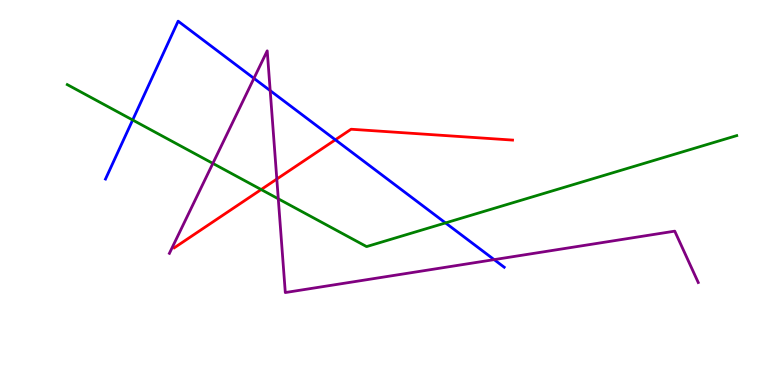[{'lines': ['blue', 'red'], 'intersections': [{'x': 4.33, 'y': 6.37}]}, {'lines': ['green', 'red'], 'intersections': [{'x': 3.37, 'y': 5.08}]}, {'lines': ['purple', 'red'], 'intersections': [{'x': 3.57, 'y': 5.35}]}, {'lines': ['blue', 'green'], 'intersections': [{'x': 1.71, 'y': 6.88}, {'x': 5.75, 'y': 4.21}]}, {'lines': ['blue', 'purple'], 'intersections': [{'x': 3.28, 'y': 7.96}, {'x': 3.49, 'y': 7.65}, {'x': 6.38, 'y': 3.26}]}, {'lines': ['green', 'purple'], 'intersections': [{'x': 2.75, 'y': 5.76}, {'x': 3.59, 'y': 4.84}]}]